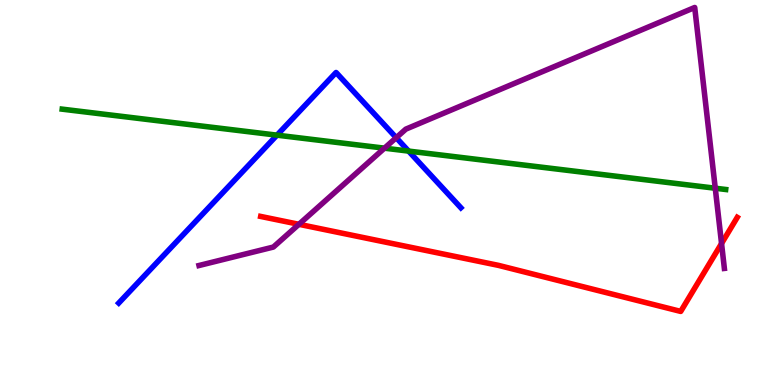[{'lines': ['blue', 'red'], 'intersections': []}, {'lines': ['green', 'red'], 'intersections': []}, {'lines': ['purple', 'red'], 'intersections': [{'x': 3.86, 'y': 4.17}, {'x': 9.31, 'y': 3.68}]}, {'lines': ['blue', 'green'], 'intersections': [{'x': 3.57, 'y': 6.49}, {'x': 5.27, 'y': 6.08}]}, {'lines': ['blue', 'purple'], 'intersections': [{'x': 5.11, 'y': 6.42}]}, {'lines': ['green', 'purple'], 'intersections': [{'x': 4.96, 'y': 6.15}, {'x': 9.23, 'y': 5.11}]}]